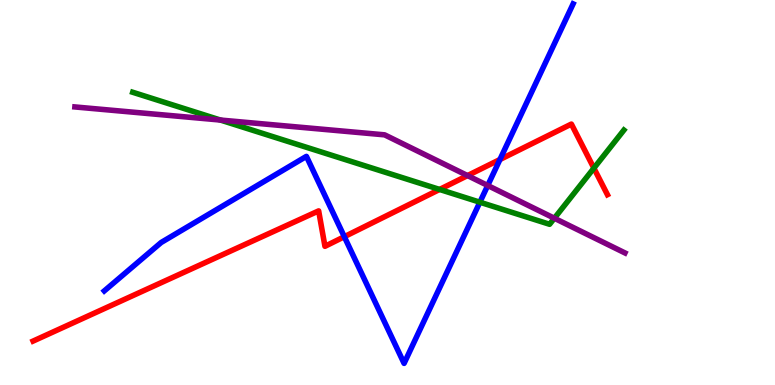[{'lines': ['blue', 'red'], 'intersections': [{'x': 4.44, 'y': 3.85}, {'x': 6.45, 'y': 5.86}]}, {'lines': ['green', 'red'], 'intersections': [{'x': 5.67, 'y': 5.08}, {'x': 7.66, 'y': 5.63}]}, {'lines': ['purple', 'red'], 'intersections': [{'x': 6.03, 'y': 5.44}]}, {'lines': ['blue', 'green'], 'intersections': [{'x': 6.19, 'y': 4.75}]}, {'lines': ['blue', 'purple'], 'intersections': [{'x': 6.29, 'y': 5.18}]}, {'lines': ['green', 'purple'], 'intersections': [{'x': 2.84, 'y': 6.88}, {'x': 7.15, 'y': 4.33}]}]